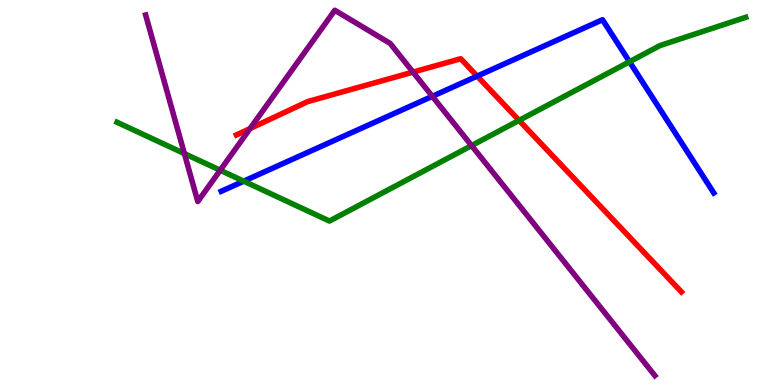[{'lines': ['blue', 'red'], 'intersections': [{'x': 6.16, 'y': 8.02}]}, {'lines': ['green', 'red'], 'intersections': [{'x': 6.7, 'y': 6.87}]}, {'lines': ['purple', 'red'], 'intersections': [{'x': 3.23, 'y': 6.66}, {'x': 5.33, 'y': 8.13}]}, {'lines': ['blue', 'green'], 'intersections': [{'x': 3.14, 'y': 5.29}, {'x': 8.12, 'y': 8.4}]}, {'lines': ['blue', 'purple'], 'intersections': [{'x': 5.58, 'y': 7.5}]}, {'lines': ['green', 'purple'], 'intersections': [{'x': 2.38, 'y': 6.01}, {'x': 2.84, 'y': 5.58}, {'x': 6.08, 'y': 6.22}]}]